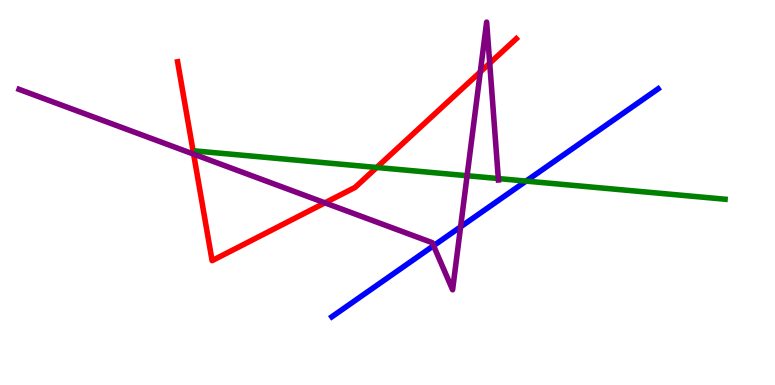[{'lines': ['blue', 'red'], 'intersections': []}, {'lines': ['green', 'red'], 'intersections': [{'x': 4.86, 'y': 5.65}]}, {'lines': ['purple', 'red'], 'intersections': [{'x': 2.5, 'y': 6.0}, {'x': 4.19, 'y': 4.73}, {'x': 6.2, 'y': 8.13}, {'x': 6.32, 'y': 8.36}]}, {'lines': ['blue', 'green'], 'intersections': [{'x': 6.79, 'y': 5.3}]}, {'lines': ['blue', 'purple'], 'intersections': [{'x': 5.59, 'y': 3.62}, {'x': 5.94, 'y': 4.11}]}, {'lines': ['green', 'purple'], 'intersections': [{'x': 6.03, 'y': 5.44}, {'x': 6.43, 'y': 5.36}]}]